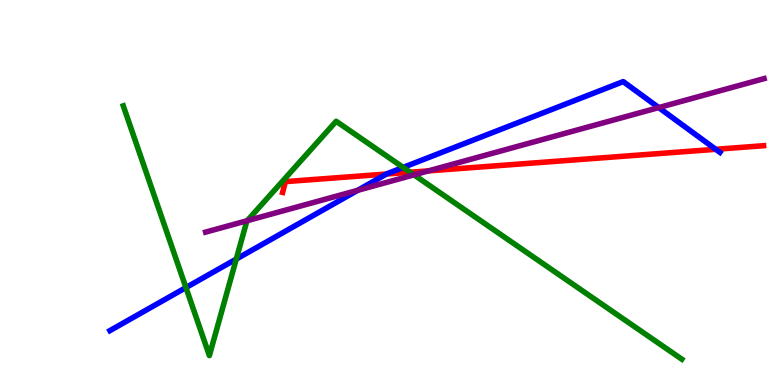[{'lines': ['blue', 'red'], 'intersections': [{'x': 4.99, 'y': 5.48}, {'x': 9.24, 'y': 6.12}]}, {'lines': ['green', 'red'], 'intersections': [{'x': 5.29, 'y': 5.53}]}, {'lines': ['purple', 'red'], 'intersections': [{'x': 5.53, 'y': 5.56}]}, {'lines': ['blue', 'green'], 'intersections': [{'x': 2.4, 'y': 2.53}, {'x': 3.05, 'y': 3.27}, {'x': 5.2, 'y': 5.65}]}, {'lines': ['blue', 'purple'], 'intersections': [{'x': 4.62, 'y': 5.06}, {'x': 8.5, 'y': 7.21}]}, {'lines': ['green', 'purple'], 'intersections': [{'x': 3.19, 'y': 4.27}, {'x': 5.34, 'y': 5.46}]}]